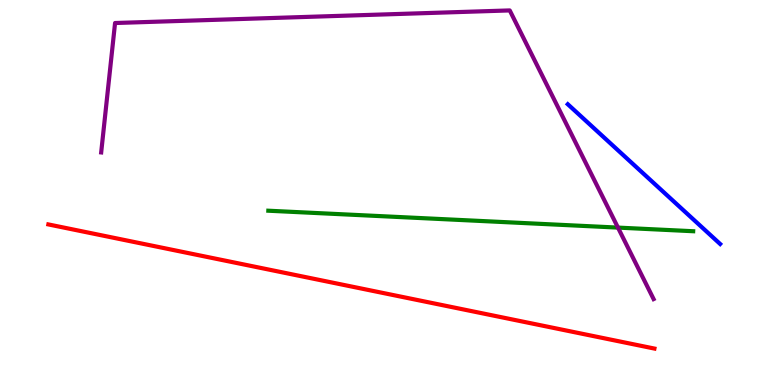[{'lines': ['blue', 'red'], 'intersections': []}, {'lines': ['green', 'red'], 'intersections': []}, {'lines': ['purple', 'red'], 'intersections': []}, {'lines': ['blue', 'green'], 'intersections': []}, {'lines': ['blue', 'purple'], 'intersections': []}, {'lines': ['green', 'purple'], 'intersections': [{'x': 7.97, 'y': 4.09}]}]